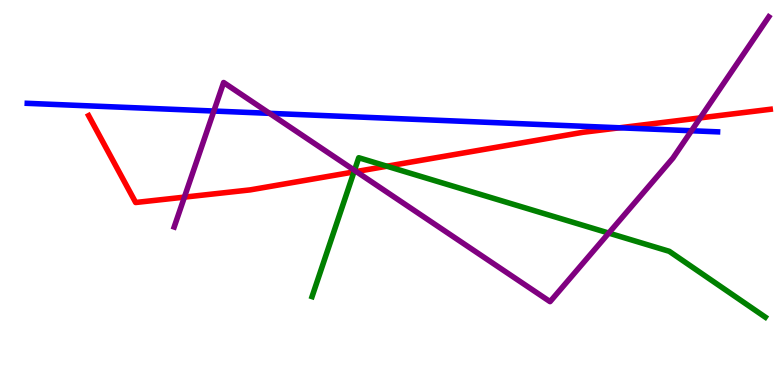[{'lines': ['blue', 'red'], 'intersections': [{'x': 7.99, 'y': 6.68}]}, {'lines': ['green', 'red'], 'intersections': [{'x': 4.57, 'y': 5.53}, {'x': 4.99, 'y': 5.68}]}, {'lines': ['purple', 'red'], 'intersections': [{'x': 2.38, 'y': 4.88}, {'x': 4.6, 'y': 5.54}, {'x': 9.03, 'y': 6.94}]}, {'lines': ['blue', 'green'], 'intersections': []}, {'lines': ['blue', 'purple'], 'intersections': [{'x': 2.76, 'y': 7.12}, {'x': 3.48, 'y': 7.06}, {'x': 8.92, 'y': 6.6}]}, {'lines': ['green', 'purple'], 'intersections': [{'x': 4.57, 'y': 5.57}, {'x': 7.85, 'y': 3.95}]}]